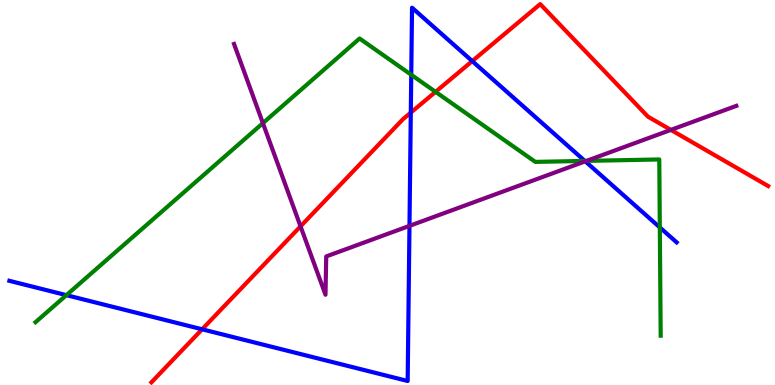[{'lines': ['blue', 'red'], 'intersections': [{'x': 2.61, 'y': 1.45}, {'x': 5.3, 'y': 7.08}, {'x': 6.09, 'y': 8.41}]}, {'lines': ['green', 'red'], 'intersections': [{'x': 5.62, 'y': 7.61}]}, {'lines': ['purple', 'red'], 'intersections': [{'x': 3.88, 'y': 4.12}, {'x': 8.66, 'y': 6.63}]}, {'lines': ['blue', 'green'], 'intersections': [{'x': 0.857, 'y': 2.33}, {'x': 5.31, 'y': 8.06}, {'x': 7.55, 'y': 5.82}, {'x': 8.51, 'y': 4.09}]}, {'lines': ['blue', 'purple'], 'intersections': [{'x': 5.28, 'y': 4.13}, {'x': 7.55, 'y': 5.81}]}, {'lines': ['green', 'purple'], 'intersections': [{'x': 3.39, 'y': 6.8}, {'x': 7.57, 'y': 5.82}]}]